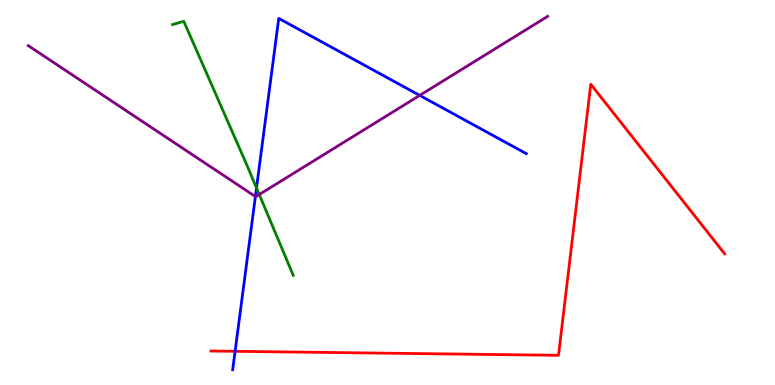[{'lines': ['blue', 'red'], 'intersections': [{'x': 3.03, 'y': 0.875}]}, {'lines': ['green', 'red'], 'intersections': []}, {'lines': ['purple', 'red'], 'intersections': []}, {'lines': ['blue', 'green'], 'intersections': [{'x': 3.31, 'y': 5.12}]}, {'lines': ['blue', 'purple'], 'intersections': [{'x': 3.3, 'y': 4.9}, {'x': 5.42, 'y': 7.52}]}, {'lines': ['green', 'purple'], 'intersections': [{'x': 3.35, 'y': 4.95}]}]